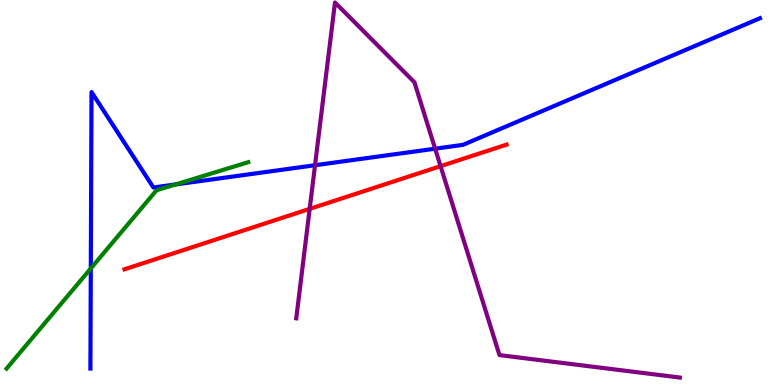[{'lines': ['blue', 'red'], 'intersections': []}, {'lines': ['green', 'red'], 'intersections': []}, {'lines': ['purple', 'red'], 'intersections': [{'x': 4.0, 'y': 4.57}, {'x': 5.68, 'y': 5.68}]}, {'lines': ['blue', 'green'], 'intersections': [{'x': 1.17, 'y': 3.03}, {'x': 2.27, 'y': 5.21}]}, {'lines': ['blue', 'purple'], 'intersections': [{'x': 4.06, 'y': 5.71}, {'x': 5.61, 'y': 6.14}]}, {'lines': ['green', 'purple'], 'intersections': []}]